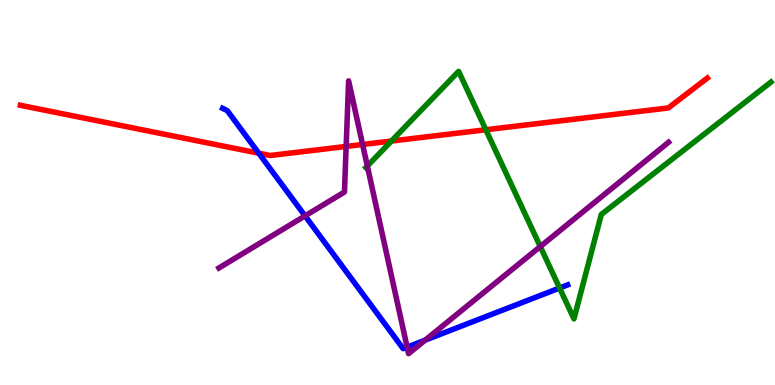[{'lines': ['blue', 'red'], 'intersections': [{'x': 3.34, 'y': 6.02}]}, {'lines': ['green', 'red'], 'intersections': [{'x': 5.05, 'y': 6.34}, {'x': 6.27, 'y': 6.63}]}, {'lines': ['purple', 'red'], 'intersections': [{'x': 4.47, 'y': 6.2}, {'x': 4.68, 'y': 6.25}]}, {'lines': ['blue', 'green'], 'intersections': [{'x': 7.22, 'y': 2.52}]}, {'lines': ['blue', 'purple'], 'intersections': [{'x': 3.94, 'y': 4.39}, {'x': 5.25, 'y': 0.984}, {'x': 5.49, 'y': 1.17}]}, {'lines': ['green', 'purple'], 'intersections': [{'x': 4.74, 'y': 5.69}, {'x': 6.97, 'y': 3.6}]}]